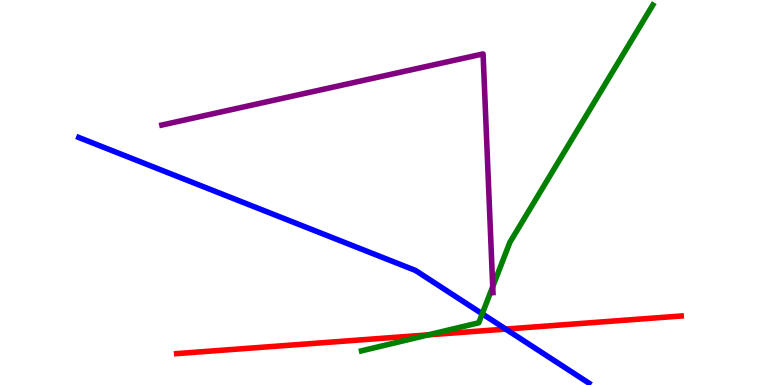[{'lines': ['blue', 'red'], 'intersections': [{'x': 6.53, 'y': 1.45}]}, {'lines': ['green', 'red'], 'intersections': [{'x': 5.53, 'y': 1.3}]}, {'lines': ['purple', 'red'], 'intersections': []}, {'lines': ['blue', 'green'], 'intersections': [{'x': 6.22, 'y': 1.85}]}, {'lines': ['blue', 'purple'], 'intersections': []}, {'lines': ['green', 'purple'], 'intersections': [{'x': 6.36, 'y': 2.55}]}]